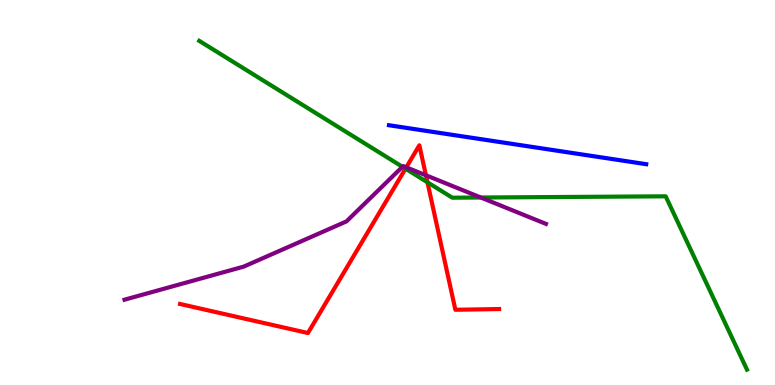[{'lines': ['blue', 'red'], 'intersections': []}, {'lines': ['green', 'red'], 'intersections': [{'x': 5.23, 'y': 5.62}, {'x': 5.52, 'y': 5.27}]}, {'lines': ['purple', 'red'], 'intersections': [{'x': 5.24, 'y': 5.65}, {'x': 5.5, 'y': 5.45}]}, {'lines': ['blue', 'green'], 'intersections': []}, {'lines': ['blue', 'purple'], 'intersections': []}, {'lines': ['green', 'purple'], 'intersections': [{'x': 5.19, 'y': 5.67}, {'x': 6.2, 'y': 4.87}]}]